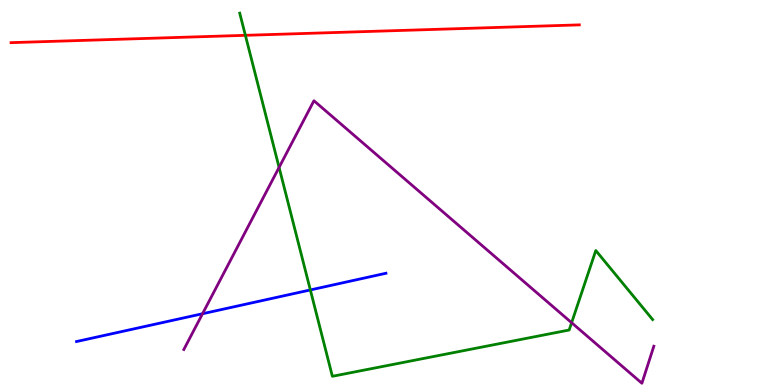[{'lines': ['blue', 'red'], 'intersections': []}, {'lines': ['green', 'red'], 'intersections': [{'x': 3.17, 'y': 9.08}]}, {'lines': ['purple', 'red'], 'intersections': []}, {'lines': ['blue', 'green'], 'intersections': [{'x': 4.0, 'y': 2.47}]}, {'lines': ['blue', 'purple'], 'intersections': [{'x': 2.61, 'y': 1.85}]}, {'lines': ['green', 'purple'], 'intersections': [{'x': 3.6, 'y': 5.65}, {'x': 7.38, 'y': 1.62}]}]